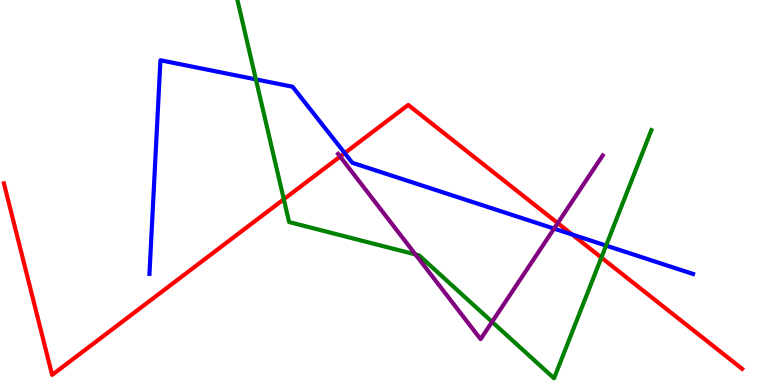[{'lines': ['blue', 'red'], 'intersections': [{'x': 4.45, 'y': 6.02}, {'x': 7.38, 'y': 3.91}]}, {'lines': ['green', 'red'], 'intersections': [{'x': 3.66, 'y': 4.82}, {'x': 7.76, 'y': 3.31}]}, {'lines': ['purple', 'red'], 'intersections': [{'x': 4.39, 'y': 5.93}, {'x': 7.2, 'y': 4.2}]}, {'lines': ['blue', 'green'], 'intersections': [{'x': 3.3, 'y': 7.94}, {'x': 7.82, 'y': 3.62}]}, {'lines': ['blue', 'purple'], 'intersections': [{'x': 7.15, 'y': 4.06}]}, {'lines': ['green', 'purple'], 'intersections': [{'x': 5.36, 'y': 3.39}, {'x': 6.35, 'y': 1.64}]}]